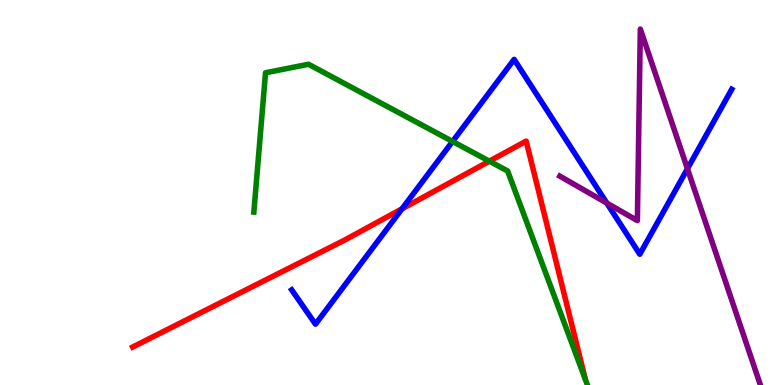[{'lines': ['blue', 'red'], 'intersections': [{'x': 5.19, 'y': 4.58}]}, {'lines': ['green', 'red'], 'intersections': [{'x': 6.31, 'y': 5.81}]}, {'lines': ['purple', 'red'], 'intersections': []}, {'lines': ['blue', 'green'], 'intersections': [{'x': 5.84, 'y': 6.33}]}, {'lines': ['blue', 'purple'], 'intersections': [{'x': 7.83, 'y': 4.73}, {'x': 8.87, 'y': 5.62}]}, {'lines': ['green', 'purple'], 'intersections': []}]